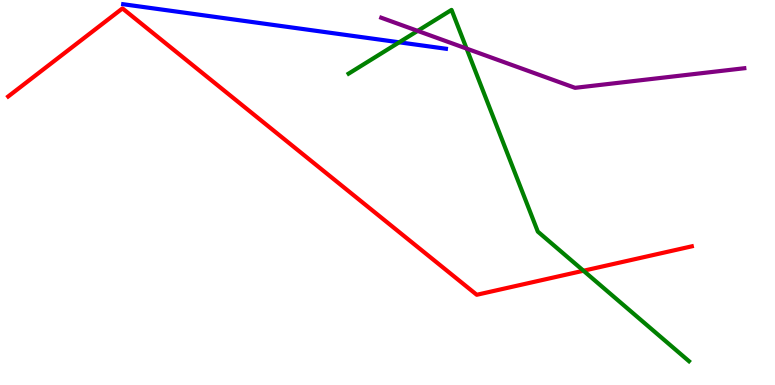[{'lines': ['blue', 'red'], 'intersections': []}, {'lines': ['green', 'red'], 'intersections': [{'x': 7.53, 'y': 2.97}]}, {'lines': ['purple', 'red'], 'intersections': []}, {'lines': ['blue', 'green'], 'intersections': [{'x': 5.15, 'y': 8.9}]}, {'lines': ['blue', 'purple'], 'intersections': []}, {'lines': ['green', 'purple'], 'intersections': [{'x': 5.39, 'y': 9.2}, {'x': 6.02, 'y': 8.74}]}]